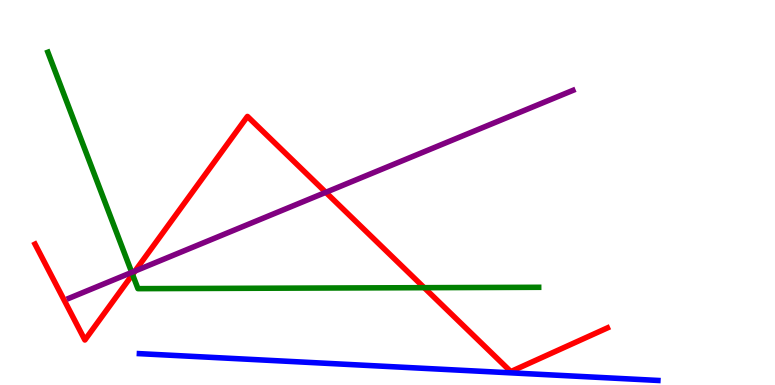[{'lines': ['blue', 'red'], 'intersections': []}, {'lines': ['green', 'red'], 'intersections': [{'x': 1.71, 'y': 2.87}, {'x': 5.47, 'y': 2.53}]}, {'lines': ['purple', 'red'], 'intersections': [{'x': 1.74, 'y': 2.96}, {'x': 4.2, 'y': 5.0}]}, {'lines': ['blue', 'green'], 'intersections': []}, {'lines': ['blue', 'purple'], 'intersections': []}, {'lines': ['green', 'purple'], 'intersections': [{'x': 1.7, 'y': 2.92}]}]